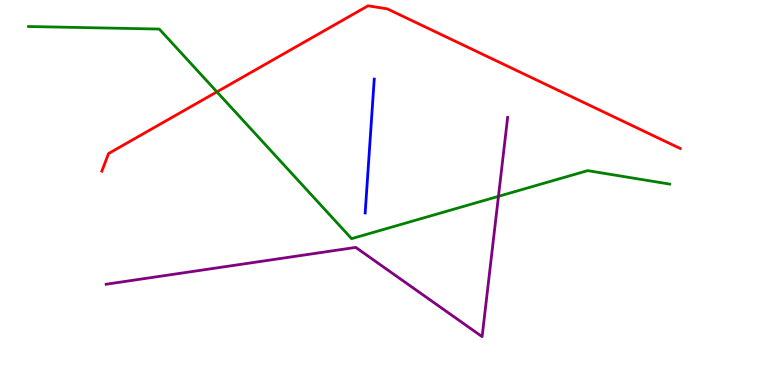[{'lines': ['blue', 'red'], 'intersections': []}, {'lines': ['green', 'red'], 'intersections': [{'x': 2.8, 'y': 7.61}]}, {'lines': ['purple', 'red'], 'intersections': []}, {'lines': ['blue', 'green'], 'intersections': []}, {'lines': ['blue', 'purple'], 'intersections': []}, {'lines': ['green', 'purple'], 'intersections': [{'x': 6.43, 'y': 4.9}]}]